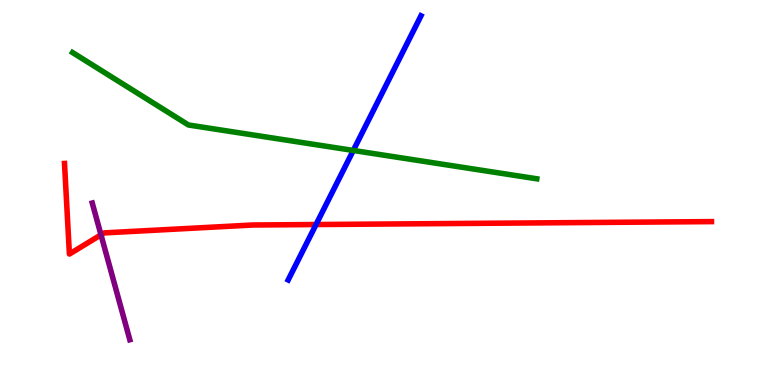[{'lines': ['blue', 'red'], 'intersections': [{'x': 4.08, 'y': 4.17}]}, {'lines': ['green', 'red'], 'intersections': []}, {'lines': ['purple', 'red'], 'intersections': [{'x': 1.3, 'y': 3.9}]}, {'lines': ['blue', 'green'], 'intersections': [{'x': 4.56, 'y': 6.09}]}, {'lines': ['blue', 'purple'], 'intersections': []}, {'lines': ['green', 'purple'], 'intersections': []}]